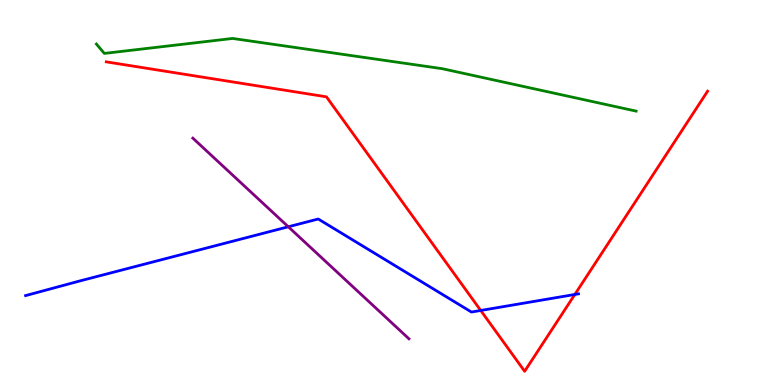[{'lines': ['blue', 'red'], 'intersections': [{'x': 6.2, 'y': 1.94}, {'x': 7.42, 'y': 2.35}]}, {'lines': ['green', 'red'], 'intersections': []}, {'lines': ['purple', 'red'], 'intersections': []}, {'lines': ['blue', 'green'], 'intersections': []}, {'lines': ['blue', 'purple'], 'intersections': [{'x': 3.72, 'y': 4.11}]}, {'lines': ['green', 'purple'], 'intersections': []}]